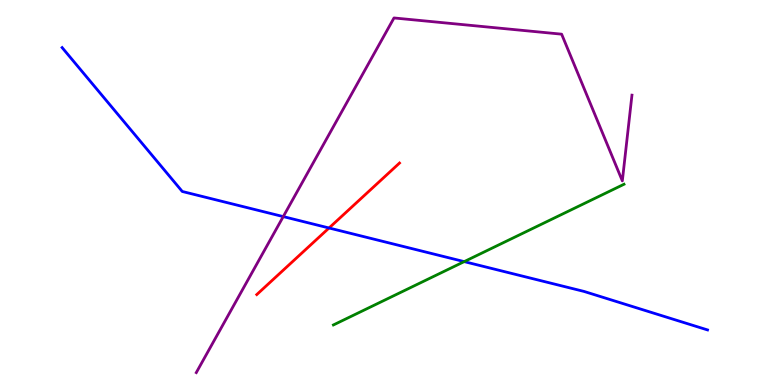[{'lines': ['blue', 'red'], 'intersections': [{'x': 4.25, 'y': 4.08}]}, {'lines': ['green', 'red'], 'intersections': []}, {'lines': ['purple', 'red'], 'intersections': []}, {'lines': ['blue', 'green'], 'intersections': [{'x': 5.99, 'y': 3.2}]}, {'lines': ['blue', 'purple'], 'intersections': [{'x': 3.65, 'y': 4.37}]}, {'lines': ['green', 'purple'], 'intersections': []}]